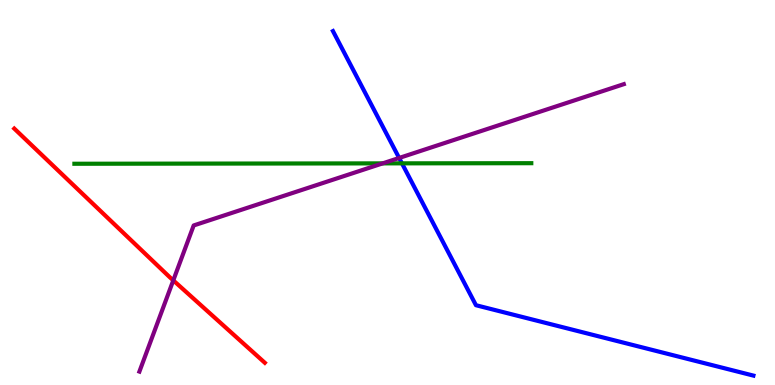[{'lines': ['blue', 'red'], 'intersections': []}, {'lines': ['green', 'red'], 'intersections': []}, {'lines': ['purple', 'red'], 'intersections': [{'x': 2.24, 'y': 2.72}]}, {'lines': ['blue', 'green'], 'intersections': [{'x': 5.19, 'y': 5.76}]}, {'lines': ['blue', 'purple'], 'intersections': [{'x': 5.15, 'y': 5.9}]}, {'lines': ['green', 'purple'], 'intersections': [{'x': 4.94, 'y': 5.76}]}]